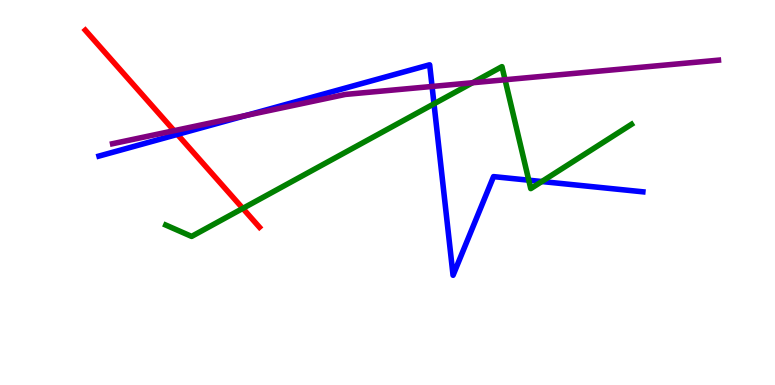[{'lines': ['blue', 'red'], 'intersections': [{'x': 2.29, 'y': 6.51}]}, {'lines': ['green', 'red'], 'intersections': [{'x': 3.13, 'y': 4.59}]}, {'lines': ['purple', 'red'], 'intersections': [{'x': 2.25, 'y': 6.61}]}, {'lines': ['blue', 'green'], 'intersections': [{'x': 5.6, 'y': 7.3}, {'x': 6.82, 'y': 5.32}, {'x': 6.99, 'y': 5.28}]}, {'lines': ['blue', 'purple'], 'intersections': [{'x': 3.18, 'y': 7.0}, {'x': 5.58, 'y': 7.75}]}, {'lines': ['green', 'purple'], 'intersections': [{'x': 6.1, 'y': 7.85}, {'x': 6.52, 'y': 7.93}]}]